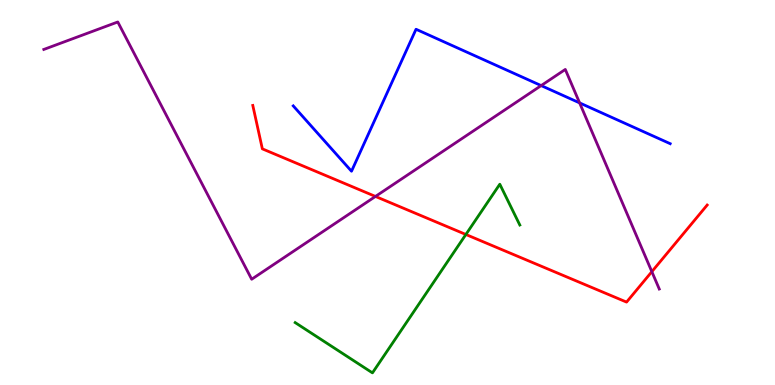[{'lines': ['blue', 'red'], 'intersections': []}, {'lines': ['green', 'red'], 'intersections': [{'x': 6.01, 'y': 3.91}]}, {'lines': ['purple', 'red'], 'intersections': [{'x': 4.84, 'y': 4.9}, {'x': 8.41, 'y': 2.94}]}, {'lines': ['blue', 'green'], 'intersections': []}, {'lines': ['blue', 'purple'], 'intersections': [{'x': 6.98, 'y': 7.78}, {'x': 7.48, 'y': 7.33}]}, {'lines': ['green', 'purple'], 'intersections': []}]